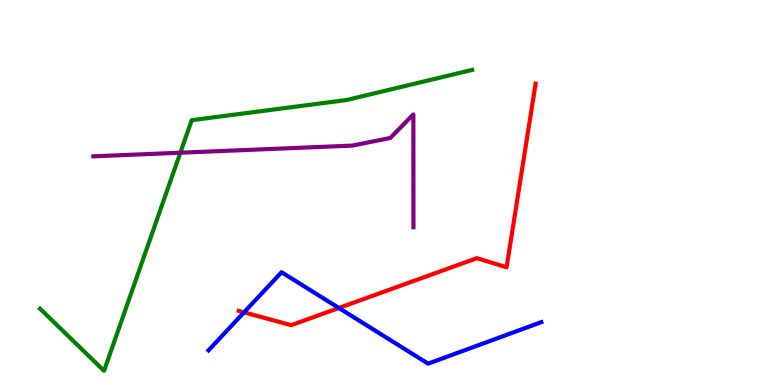[{'lines': ['blue', 'red'], 'intersections': [{'x': 3.15, 'y': 1.89}, {'x': 4.37, 'y': 2.0}]}, {'lines': ['green', 'red'], 'intersections': []}, {'lines': ['purple', 'red'], 'intersections': []}, {'lines': ['blue', 'green'], 'intersections': []}, {'lines': ['blue', 'purple'], 'intersections': []}, {'lines': ['green', 'purple'], 'intersections': [{'x': 2.33, 'y': 6.03}]}]